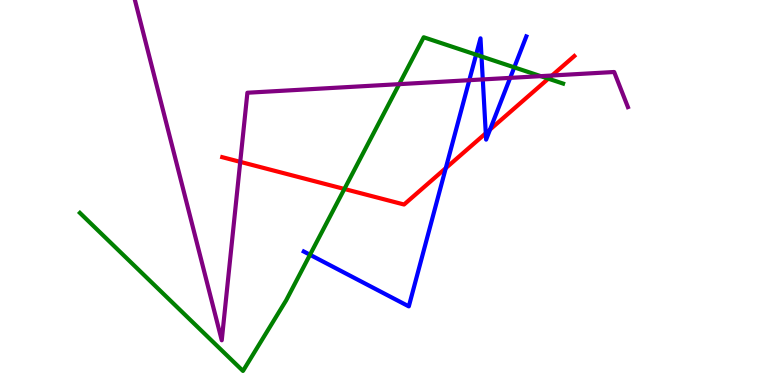[{'lines': ['blue', 'red'], 'intersections': [{'x': 5.75, 'y': 5.63}, {'x': 6.27, 'y': 6.54}, {'x': 6.32, 'y': 6.64}]}, {'lines': ['green', 'red'], 'intersections': [{'x': 4.44, 'y': 5.09}, {'x': 7.08, 'y': 7.96}]}, {'lines': ['purple', 'red'], 'intersections': [{'x': 3.1, 'y': 5.8}, {'x': 7.12, 'y': 8.04}]}, {'lines': ['blue', 'green'], 'intersections': [{'x': 4.0, 'y': 3.38}, {'x': 6.14, 'y': 8.58}, {'x': 6.21, 'y': 8.53}, {'x': 6.64, 'y': 8.25}]}, {'lines': ['blue', 'purple'], 'intersections': [{'x': 6.06, 'y': 7.92}, {'x': 6.23, 'y': 7.94}, {'x': 6.58, 'y': 7.98}]}, {'lines': ['green', 'purple'], 'intersections': [{'x': 5.15, 'y': 7.81}, {'x': 6.98, 'y': 8.02}]}]